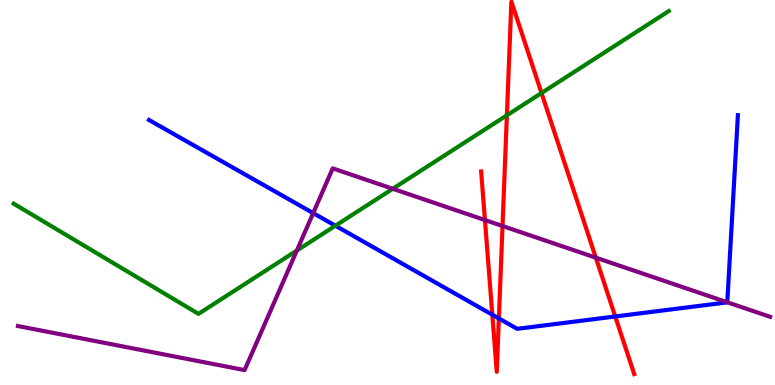[{'lines': ['blue', 'red'], 'intersections': [{'x': 6.35, 'y': 1.83}, {'x': 6.44, 'y': 1.73}, {'x': 7.94, 'y': 1.78}]}, {'lines': ['green', 'red'], 'intersections': [{'x': 6.54, 'y': 7.01}, {'x': 6.99, 'y': 7.58}]}, {'lines': ['purple', 'red'], 'intersections': [{'x': 6.26, 'y': 4.28}, {'x': 6.48, 'y': 4.13}, {'x': 7.69, 'y': 3.31}]}, {'lines': ['blue', 'green'], 'intersections': [{'x': 4.33, 'y': 4.14}]}, {'lines': ['blue', 'purple'], 'intersections': [{'x': 4.04, 'y': 4.46}, {'x': 9.38, 'y': 2.15}]}, {'lines': ['green', 'purple'], 'intersections': [{'x': 3.83, 'y': 3.49}, {'x': 5.07, 'y': 5.1}]}]